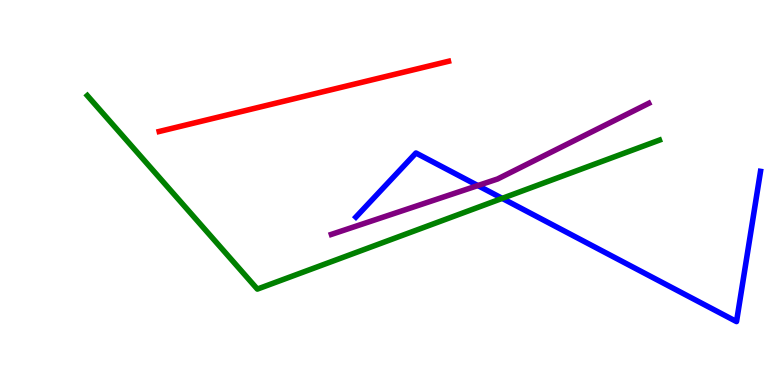[{'lines': ['blue', 'red'], 'intersections': []}, {'lines': ['green', 'red'], 'intersections': []}, {'lines': ['purple', 'red'], 'intersections': []}, {'lines': ['blue', 'green'], 'intersections': [{'x': 6.48, 'y': 4.85}]}, {'lines': ['blue', 'purple'], 'intersections': [{'x': 6.17, 'y': 5.18}]}, {'lines': ['green', 'purple'], 'intersections': []}]